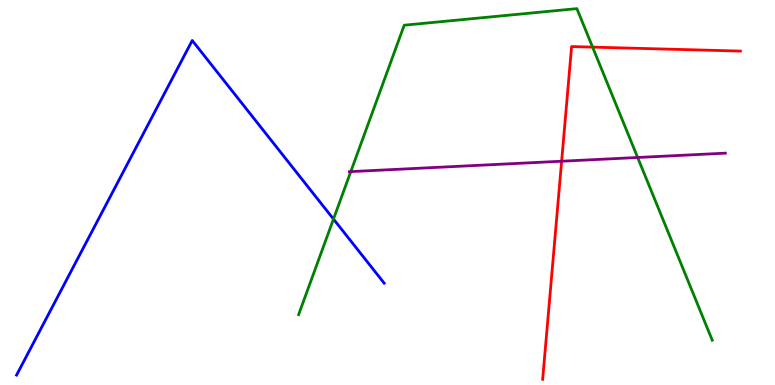[{'lines': ['blue', 'red'], 'intersections': []}, {'lines': ['green', 'red'], 'intersections': [{'x': 7.65, 'y': 8.78}]}, {'lines': ['purple', 'red'], 'intersections': [{'x': 7.25, 'y': 5.81}]}, {'lines': ['blue', 'green'], 'intersections': [{'x': 4.3, 'y': 4.31}]}, {'lines': ['blue', 'purple'], 'intersections': []}, {'lines': ['green', 'purple'], 'intersections': [{'x': 4.53, 'y': 5.54}, {'x': 8.23, 'y': 5.91}]}]